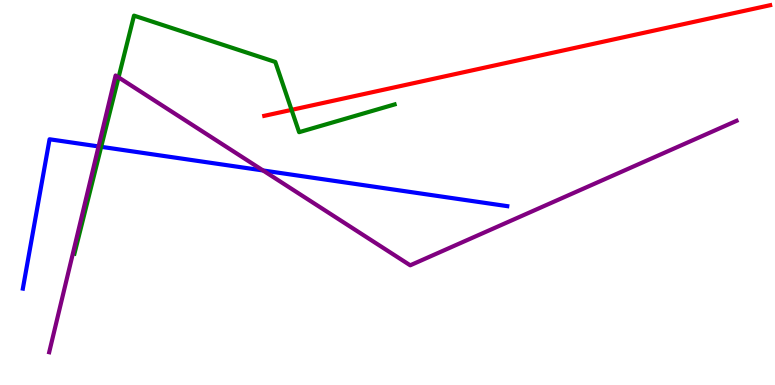[{'lines': ['blue', 'red'], 'intersections': []}, {'lines': ['green', 'red'], 'intersections': [{'x': 3.76, 'y': 7.15}]}, {'lines': ['purple', 'red'], 'intersections': []}, {'lines': ['blue', 'green'], 'intersections': [{'x': 1.31, 'y': 6.19}]}, {'lines': ['blue', 'purple'], 'intersections': [{'x': 1.27, 'y': 6.2}, {'x': 3.39, 'y': 5.57}]}, {'lines': ['green', 'purple'], 'intersections': [{'x': 1.53, 'y': 7.99}]}]